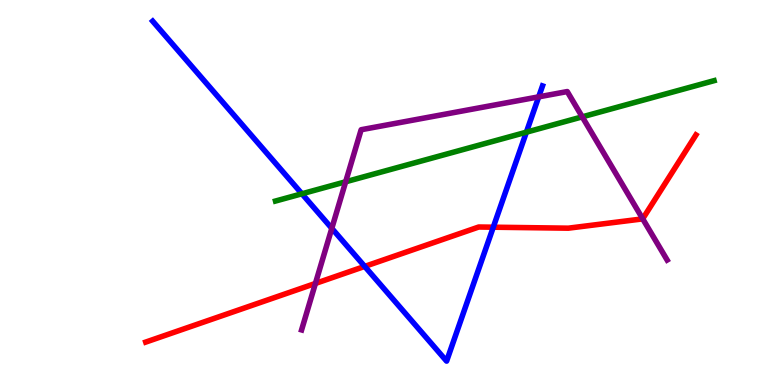[{'lines': ['blue', 'red'], 'intersections': [{'x': 4.71, 'y': 3.08}, {'x': 6.36, 'y': 4.1}]}, {'lines': ['green', 'red'], 'intersections': []}, {'lines': ['purple', 'red'], 'intersections': [{'x': 4.07, 'y': 2.64}, {'x': 8.29, 'y': 4.32}]}, {'lines': ['blue', 'green'], 'intersections': [{'x': 3.9, 'y': 4.97}, {'x': 6.79, 'y': 6.57}]}, {'lines': ['blue', 'purple'], 'intersections': [{'x': 4.28, 'y': 4.07}, {'x': 6.95, 'y': 7.48}]}, {'lines': ['green', 'purple'], 'intersections': [{'x': 4.46, 'y': 5.28}, {'x': 7.51, 'y': 6.96}]}]